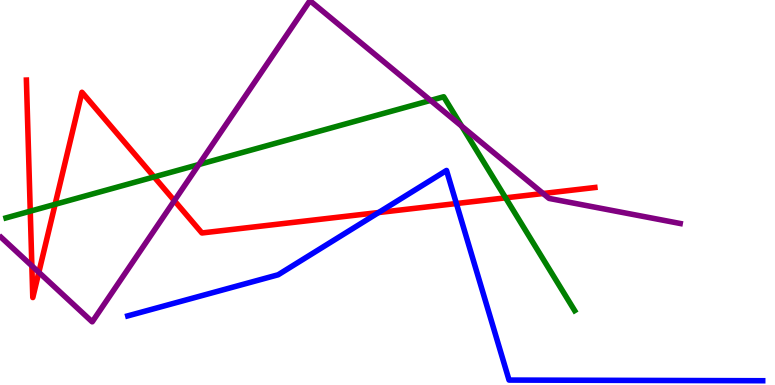[{'lines': ['blue', 'red'], 'intersections': [{'x': 4.89, 'y': 4.48}, {'x': 5.89, 'y': 4.71}]}, {'lines': ['green', 'red'], 'intersections': [{'x': 0.39, 'y': 4.51}, {'x': 0.711, 'y': 4.69}, {'x': 1.99, 'y': 5.4}, {'x': 6.52, 'y': 4.86}]}, {'lines': ['purple', 'red'], 'intersections': [{'x': 0.411, 'y': 3.1}, {'x': 0.501, 'y': 2.93}, {'x': 2.25, 'y': 4.79}, {'x': 7.01, 'y': 4.97}]}, {'lines': ['blue', 'green'], 'intersections': []}, {'lines': ['blue', 'purple'], 'intersections': []}, {'lines': ['green', 'purple'], 'intersections': [{'x': 2.57, 'y': 5.73}, {'x': 5.56, 'y': 7.39}, {'x': 5.96, 'y': 6.72}]}]